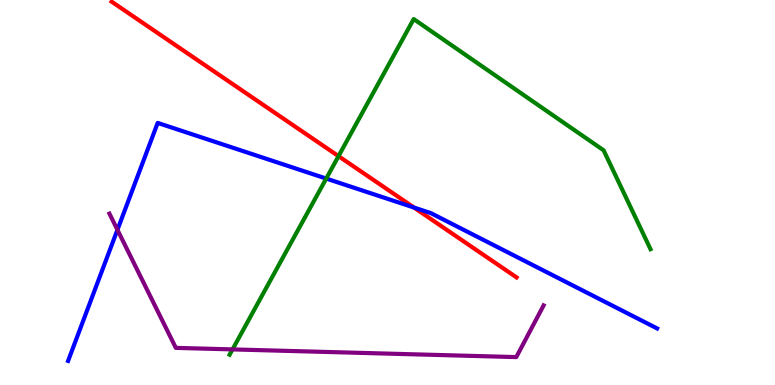[{'lines': ['blue', 'red'], 'intersections': [{'x': 5.34, 'y': 4.61}]}, {'lines': ['green', 'red'], 'intersections': [{'x': 4.37, 'y': 5.94}]}, {'lines': ['purple', 'red'], 'intersections': []}, {'lines': ['blue', 'green'], 'intersections': [{'x': 4.21, 'y': 5.36}]}, {'lines': ['blue', 'purple'], 'intersections': [{'x': 1.52, 'y': 4.03}]}, {'lines': ['green', 'purple'], 'intersections': [{'x': 3.0, 'y': 0.925}]}]